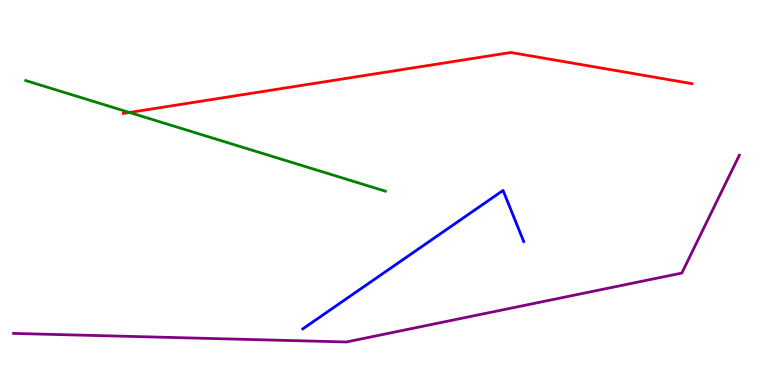[{'lines': ['blue', 'red'], 'intersections': []}, {'lines': ['green', 'red'], 'intersections': [{'x': 1.67, 'y': 7.08}]}, {'lines': ['purple', 'red'], 'intersections': []}, {'lines': ['blue', 'green'], 'intersections': []}, {'lines': ['blue', 'purple'], 'intersections': []}, {'lines': ['green', 'purple'], 'intersections': []}]